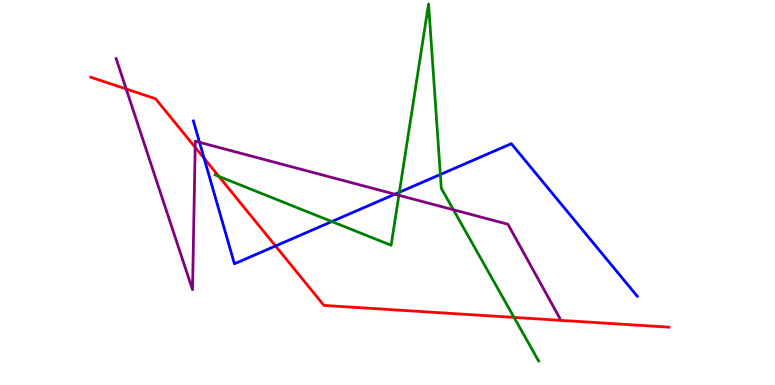[{'lines': ['blue', 'red'], 'intersections': [{'x': 2.63, 'y': 5.89}, {'x': 3.56, 'y': 3.61}]}, {'lines': ['green', 'red'], 'intersections': [{'x': 2.82, 'y': 5.42}, {'x': 6.63, 'y': 1.76}]}, {'lines': ['purple', 'red'], 'intersections': [{'x': 1.63, 'y': 7.69}, {'x': 2.52, 'y': 6.17}]}, {'lines': ['blue', 'green'], 'intersections': [{'x': 4.28, 'y': 4.25}, {'x': 5.15, 'y': 5.01}, {'x': 5.68, 'y': 5.47}]}, {'lines': ['blue', 'purple'], 'intersections': [{'x': 2.57, 'y': 6.3}, {'x': 5.09, 'y': 4.96}]}, {'lines': ['green', 'purple'], 'intersections': [{'x': 5.15, 'y': 4.93}, {'x': 5.85, 'y': 4.55}]}]